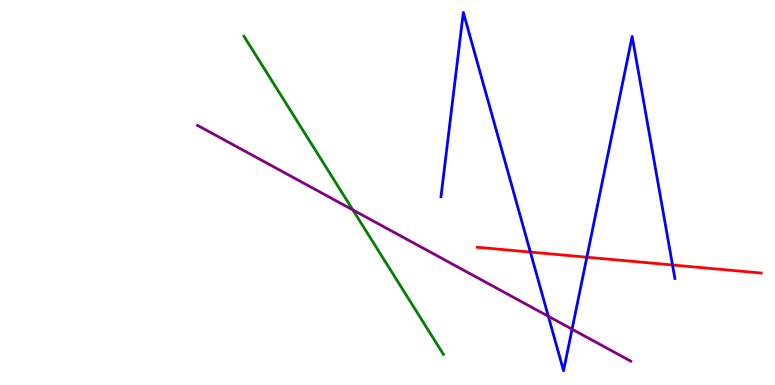[{'lines': ['blue', 'red'], 'intersections': [{'x': 6.84, 'y': 3.45}, {'x': 7.57, 'y': 3.32}, {'x': 8.68, 'y': 3.12}]}, {'lines': ['green', 'red'], 'intersections': []}, {'lines': ['purple', 'red'], 'intersections': []}, {'lines': ['blue', 'green'], 'intersections': []}, {'lines': ['blue', 'purple'], 'intersections': [{'x': 7.08, 'y': 1.78}, {'x': 7.38, 'y': 1.45}]}, {'lines': ['green', 'purple'], 'intersections': [{'x': 4.55, 'y': 4.55}]}]